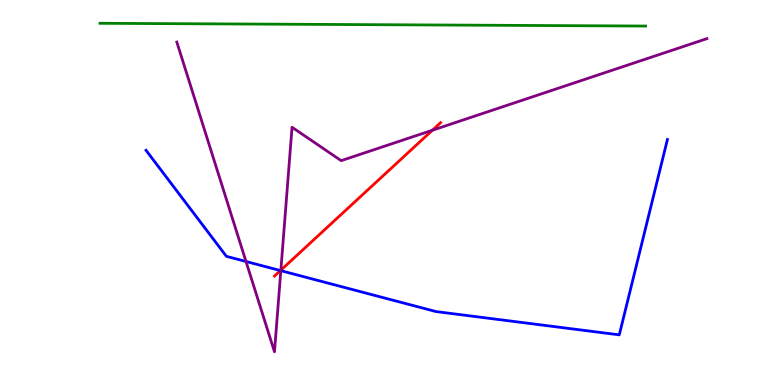[{'lines': ['blue', 'red'], 'intersections': [{'x': 3.62, 'y': 2.97}]}, {'lines': ['green', 'red'], 'intersections': []}, {'lines': ['purple', 'red'], 'intersections': [{'x': 3.62, 'y': 2.98}, {'x': 5.58, 'y': 6.62}]}, {'lines': ['blue', 'green'], 'intersections': []}, {'lines': ['blue', 'purple'], 'intersections': [{'x': 3.17, 'y': 3.21}, {'x': 3.62, 'y': 2.97}]}, {'lines': ['green', 'purple'], 'intersections': []}]